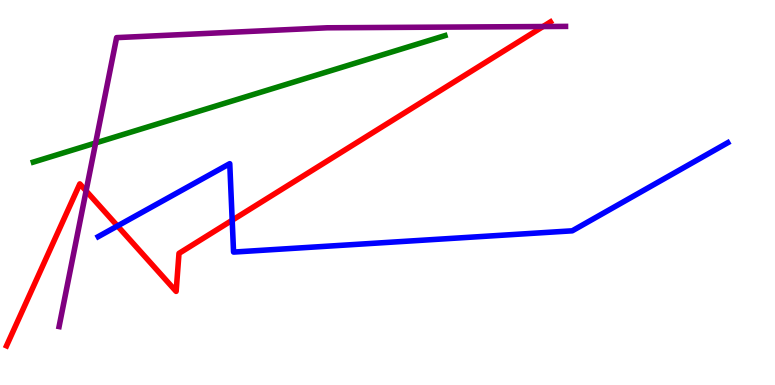[{'lines': ['blue', 'red'], 'intersections': [{'x': 1.52, 'y': 4.13}, {'x': 3.0, 'y': 4.28}]}, {'lines': ['green', 'red'], 'intersections': []}, {'lines': ['purple', 'red'], 'intersections': [{'x': 1.11, 'y': 5.04}, {'x': 7.01, 'y': 9.31}]}, {'lines': ['blue', 'green'], 'intersections': []}, {'lines': ['blue', 'purple'], 'intersections': []}, {'lines': ['green', 'purple'], 'intersections': [{'x': 1.23, 'y': 6.29}]}]